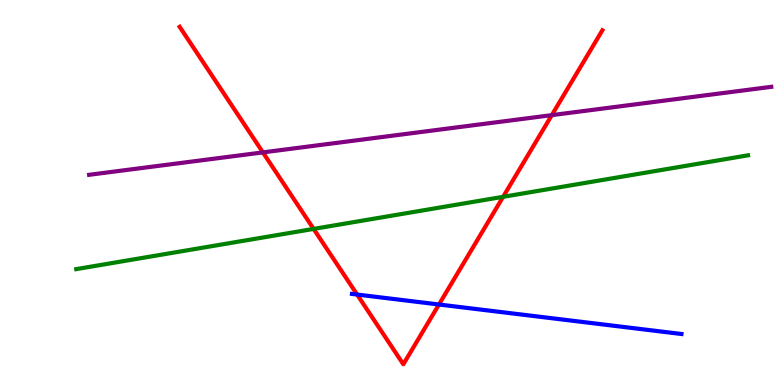[{'lines': ['blue', 'red'], 'intersections': [{'x': 4.61, 'y': 2.35}, {'x': 5.66, 'y': 2.09}]}, {'lines': ['green', 'red'], 'intersections': [{'x': 4.05, 'y': 4.05}, {'x': 6.49, 'y': 4.89}]}, {'lines': ['purple', 'red'], 'intersections': [{'x': 3.39, 'y': 6.04}, {'x': 7.12, 'y': 7.01}]}, {'lines': ['blue', 'green'], 'intersections': []}, {'lines': ['blue', 'purple'], 'intersections': []}, {'lines': ['green', 'purple'], 'intersections': []}]